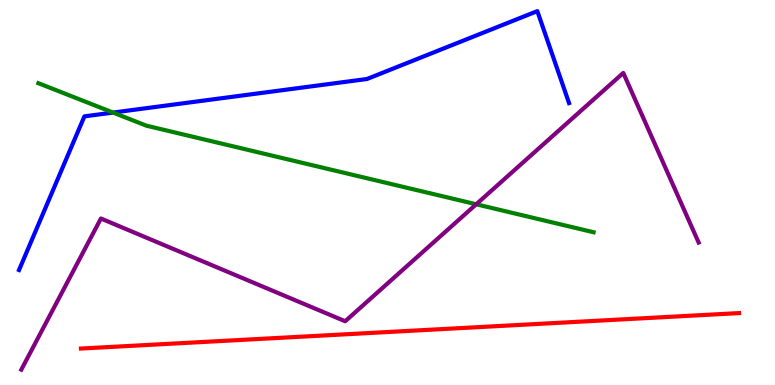[{'lines': ['blue', 'red'], 'intersections': []}, {'lines': ['green', 'red'], 'intersections': []}, {'lines': ['purple', 'red'], 'intersections': []}, {'lines': ['blue', 'green'], 'intersections': [{'x': 1.46, 'y': 7.08}]}, {'lines': ['blue', 'purple'], 'intersections': []}, {'lines': ['green', 'purple'], 'intersections': [{'x': 6.14, 'y': 4.69}]}]